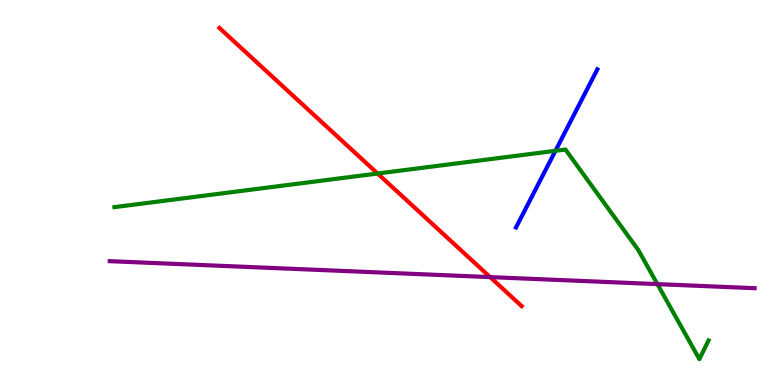[{'lines': ['blue', 'red'], 'intersections': []}, {'lines': ['green', 'red'], 'intersections': [{'x': 4.87, 'y': 5.49}]}, {'lines': ['purple', 'red'], 'intersections': [{'x': 6.32, 'y': 2.8}]}, {'lines': ['blue', 'green'], 'intersections': [{'x': 7.17, 'y': 6.08}]}, {'lines': ['blue', 'purple'], 'intersections': []}, {'lines': ['green', 'purple'], 'intersections': [{'x': 8.48, 'y': 2.62}]}]